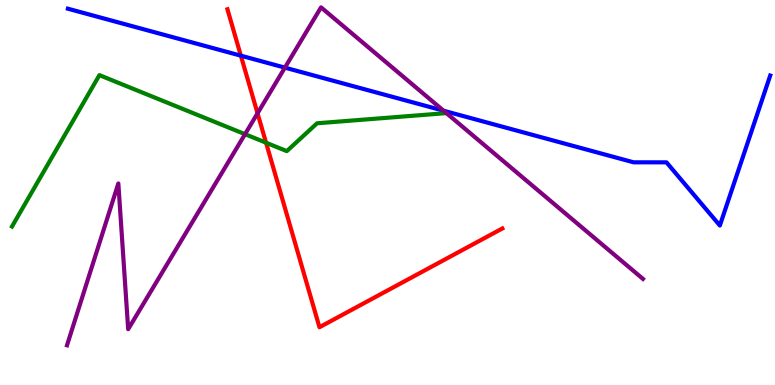[{'lines': ['blue', 'red'], 'intersections': [{'x': 3.11, 'y': 8.55}]}, {'lines': ['green', 'red'], 'intersections': [{'x': 3.43, 'y': 6.29}]}, {'lines': ['purple', 'red'], 'intersections': [{'x': 3.32, 'y': 7.06}]}, {'lines': ['blue', 'green'], 'intersections': []}, {'lines': ['blue', 'purple'], 'intersections': [{'x': 3.68, 'y': 8.24}, {'x': 5.72, 'y': 7.12}]}, {'lines': ['green', 'purple'], 'intersections': [{'x': 3.16, 'y': 6.51}]}]